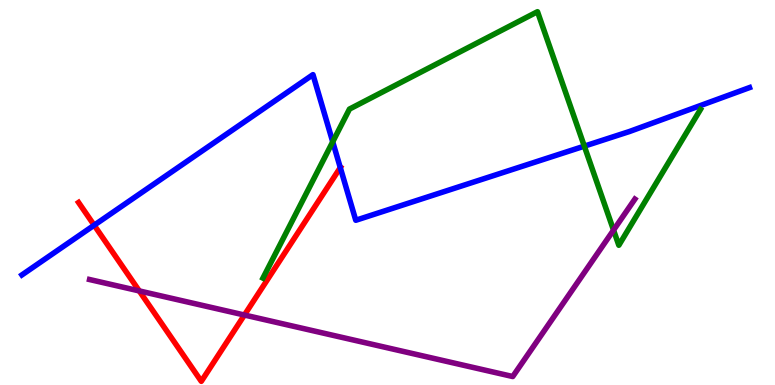[{'lines': ['blue', 'red'], 'intersections': [{'x': 1.22, 'y': 4.15}, {'x': 4.39, 'y': 5.65}]}, {'lines': ['green', 'red'], 'intersections': []}, {'lines': ['purple', 'red'], 'intersections': [{'x': 1.8, 'y': 2.44}, {'x': 3.15, 'y': 1.82}]}, {'lines': ['blue', 'green'], 'intersections': [{'x': 4.29, 'y': 6.32}, {'x': 7.54, 'y': 6.2}]}, {'lines': ['blue', 'purple'], 'intersections': []}, {'lines': ['green', 'purple'], 'intersections': [{'x': 7.92, 'y': 4.02}]}]